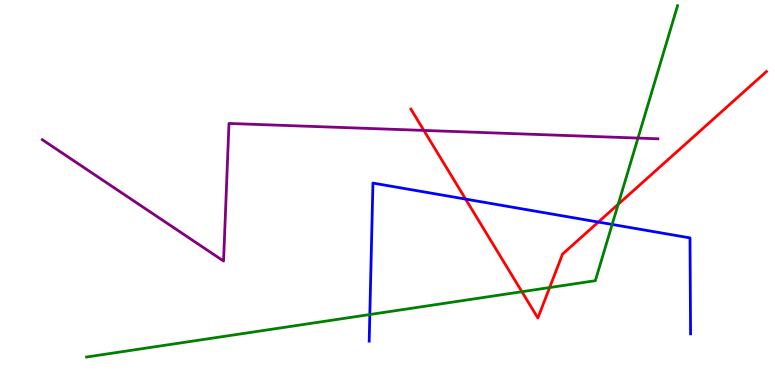[{'lines': ['blue', 'red'], 'intersections': [{'x': 6.01, 'y': 4.83}, {'x': 7.72, 'y': 4.23}]}, {'lines': ['green', 'red'], 'intersections': [{'x': 6.73, 'y': 2.42}, {'x': 7.09, 'y': 2.53}, {'x': 7.98, 'y': 4.69}]}, {'lines': ['purple', 'red'], 'intersections': [{'x': 5.47, 'y': 6.61}]}, {'lines': ['blue', 'green'], 'intersections': [{'x': 4.77, 'y': 1.83}, {'x': 7.9, 'y': 4.17}]}, {'lines': ['blue', 'purple'], 'intersections': []}, {'lines': ['green', 'purple'], 'intersections': [{'x': 8.23, 'y': 6.41}]}]